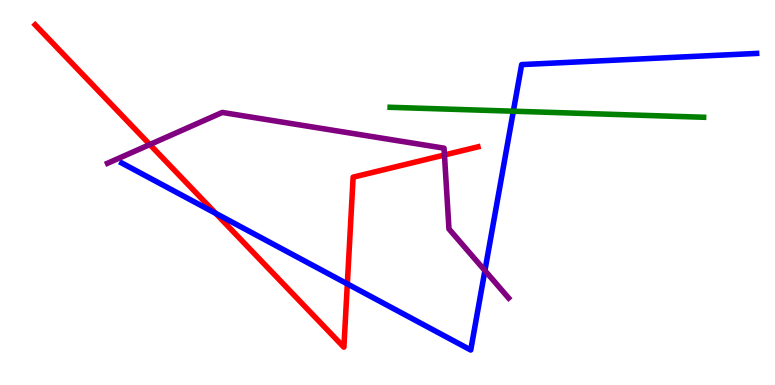[{'lines': ['blue', 'red'], 'intersections': [{'x': 2.78, 'y': 4.46}, {'x': 4.48, 'y': 2.63}]}, {'lines': ['green', 'red'], 'intersections': []}, {'lines': ['purple', 'red'], 'intersections': [{'x': 1.93, 'y': 6.25}, {'x': 5.73, 'y': 5.97}]}, {'lines': ['blue', 'green'], 'intersections': [{'x': 6.62, 'y': 7.11}]}, {'lines': ['blue', 'purple'], 'intersections': [{'x': 6.26, 'y': 2.97}]}, {'lines': ['green', 'purple'], 'intersections': []}]